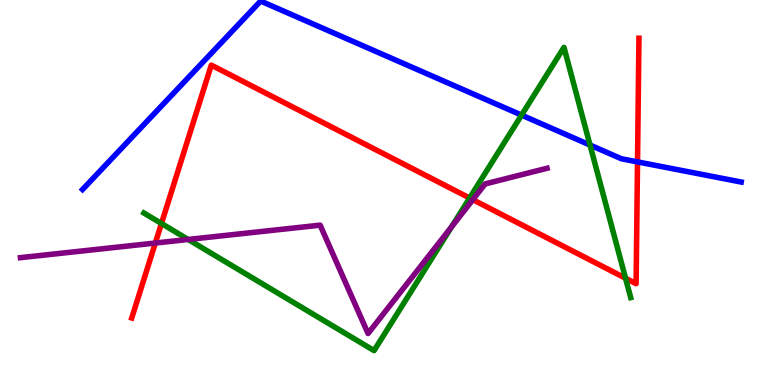[{'lines': ['blue', 'red'], 'intersections': [{'x': 8.23, 'y': 5.79}]}, {'lines': ['green', 'red'], 'intersections': [{'x': 2.08, 'y': 4.19}, {'x': 6.06, 'y': 4.86}, {'x': 8.07, 'y': 2.77}]}, {'lines': ['purple', 'red'], 'intersections': [{'x': 2.0, 'y': 3.69}, {'x': 6.1, 'y': 4.81}]}, {'lines': ['blue', 'green'], 'intersections': [{'x': 6.73, 'y': 7.01}, {'x': 7.61, 'y': 6.23}]}, {'lines': ['blue', 'purple'], 'intersections': []}, {'lines': ['green', 'purple'], 'intersections': [{'x': 2.43, 'y': 3.78}, {'x': 5.83, 'y': 4.11}]}]